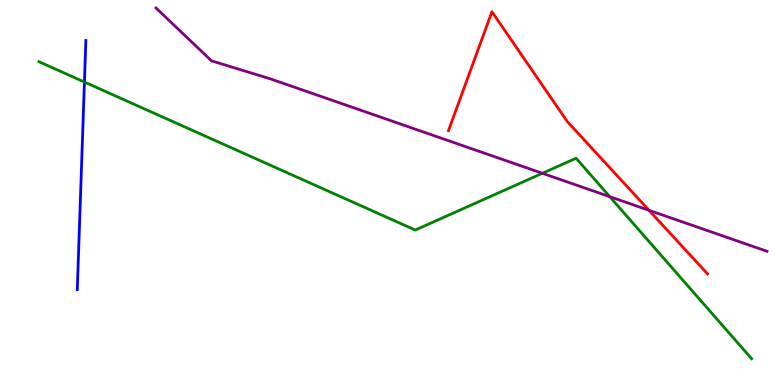[{'lines': ['blue', 'red'], 'intersections': []}, {'lines': ['green', 'red'], 'intersections': []}, {'lines': ['purple', 'red'], 'intersections': [{'x': 8.37, 'y': 4.54}]}, {'lines': ['blue', 'green'], 'intersections': [{'x': 1.09, 'y': 7.87}]}, {'lines': ['blue', 'purple'], 'intersections': []}, {'lines': ['green', 'purple'], 'intersections': [{'x': 7.0, 'y': 5.5}, {'x': 7.87, 'y': 4.89}]}]